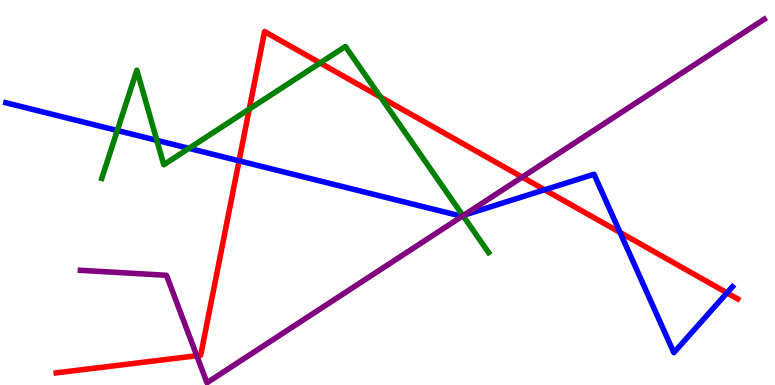[{'lines': ['blue', 'red'], 'intersections': [{'x': 3.08, 'y': 5.82}, {'x': 7.03, 'y': 5.07}, {'x': 8.0, 'y': 3.96}, {'x': 9.38, 'y': 2.39}]}, {'lines': ['green', 'red'], 'intersections': [{'x': 3.22, 'y': 7.17}, {'x': 4.13, 'y': 8.36}, {'x': 4.91, 'y': 7.48}]}, {'lines': ['purple', 'red'], 'intersections': [{'x': 2.54, 'y': 0.76}, {'x': 6.74, 'y': 5.4}]}, {'lines': ['blue', 'green'], 'intersections': [{'x': 1.51, 'y': 6.61}, {'x': 2.02, 'y': 6.35}, {'x': 2.44, 'y': 6.15}, {'x': 5.97, 'y': 4.4}]}, {'lines': ['blue', 'purple'], 'intersections': [{'x': 5.99, 'y': 4.41}]}, {'lines': ['green', 'purple'], 'intersections': [{'x': 5.97, 'y': 4.4}]}]